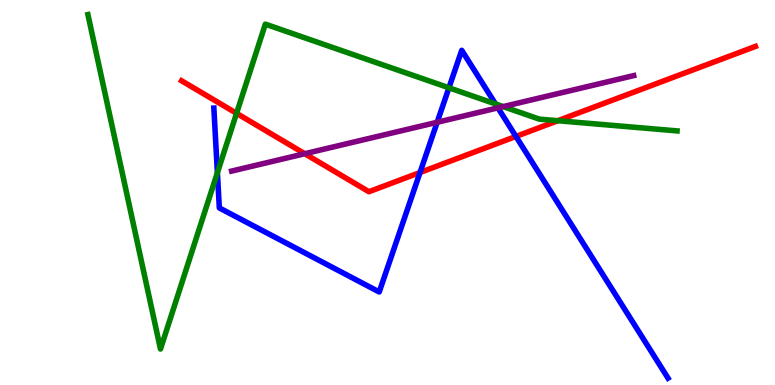[{'lines': ['blue', 'red'], 'intersections': [{'x': 5.42, 'y': 5.52}, {'x': 6.66, 'y': 6.46}]}, {'lines': ['green', 'red'], 'intersections': [{'x': 3.05, 'y': 7.06}, {'x': 7.2, 'y': 6.86}]}, {'lines': ['purple', 'red'], 'intersections': [{'x': 3.93, 'y': 6.01}]}, {'lines': ['blue', 'green'], 'intersections': [{'x': 2.81, 'y': 5.51}, {'x': 5.79, 'y': 7.72}, {'x': 6.39, 'y': 7.3}]}, {'lines': ['blue', 'purple'], 'intersections': [{'x': 5.64, 'y': 6.82}, {'x': 6.43, 'y': 7.2}]}, {'lines': ['green', 'purple'], 'intersections': [{'x': 6.49, 'y': 7.23}]}]